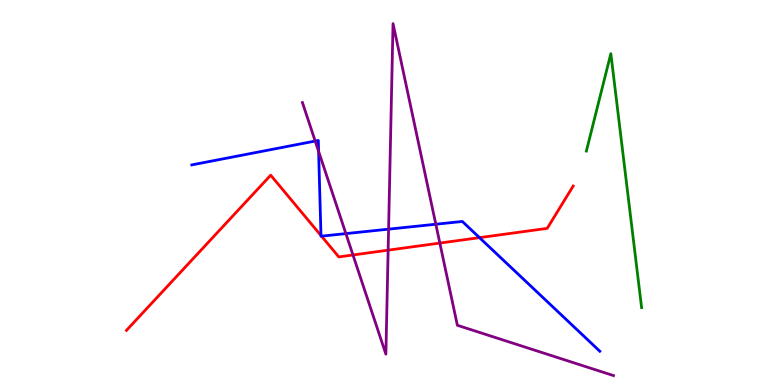[{'lines': ['blue', 'red'], 'intersections': [{'x': 4.14, 'y': 3.88}, {'x': 4.15, 'y': 3.87}, {'x': 6.19, 'y': 3.83}]}, {'lines': ['green', 'red'], 'intersections': []}, {'lines': ['purple', 'red'], 'intersections': [{'x': 4.55, 'y': 3.38}, {'x': 5.01, 'y': 3.5}, {'x': 5.68, 'y': 3.69}]}, {'lines': ['blue', 'green'], 'intersections': []}, {'lines': ['blue', 'purple'], 'intersections': [{'x': 4.07, 'y': 6.34}, {'x': 4.11, 'y': 6.07}, {'x': 4.46, 'y': 3.93}, {'x': 5.01, 'y': 4.05}, {'x': 5.62, 'y': 4.18}]}, {'lines': ['green', 'purple'], 'intersections': []}]